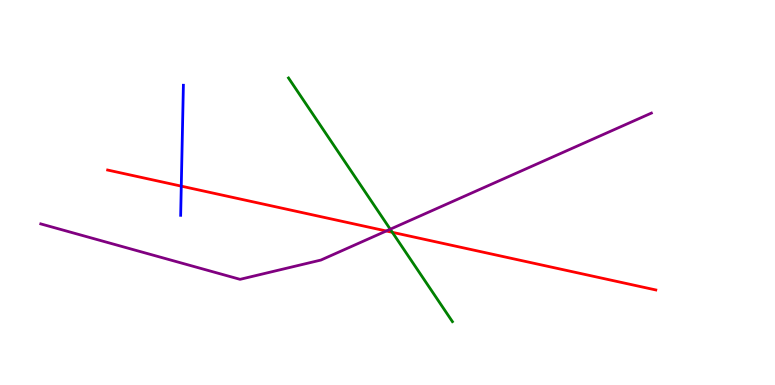[{'lines': ['blue', 'red'], 'intersections': [{'x': 2.34, 'y': 5.17}]}, {'lines': ['green', 'red'], 'intersections': [{'x': 5.06, 'y': 3.97}]}, {'lines': ['purple', 'red'], 'intersections': [{'x': 4.98, 'y': 4.0}]}, {'lines': ['blue', 'green'], 'intersections': []}, {'lines': ['blue', 'purple'], 'intersections': []}, {'lines': ['green', 'purple'], 'intersections': [{'x': 5.04, 'y': 4.05}]}]